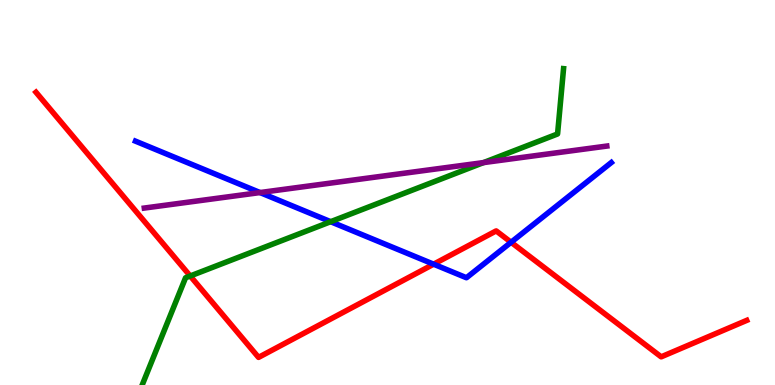[{'lines': ['blue', 'red'], 'intersections': [{'x': 5.6, 'y': 3.14}, {'x': 6.59, 'y': 3.71}]}, {'lines': ['green', 'red'], 'intersections': [{'x': 2.45, 'y': 2.83}]}, {'lines': ['purple', 'red'], 'intersections': []}, {'lines': ['blue', 'green'], 'intersections': [{'x': 4.27, 'y': 4.24}]}, {'lines': ['blue', 'purple'], 'intersections': [{'x': 3.36, 'y': 5.0}]}, {'lines': ['green', 'purple'], 'intersections': [{'x': 6.24, 'y': 5.78}]}]